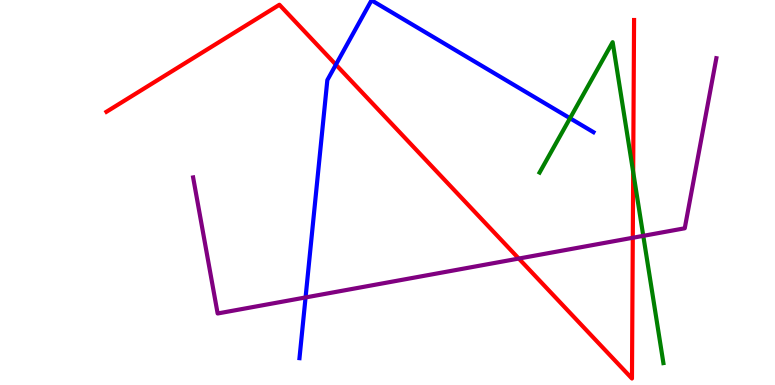[{'lines': ['blue', 'red'], 'intersections': [{'x': 4.33, 'y': 8.32}]}, {'lines': ['green', 'red'], 'intersections': [{'x': 8.17, 'y': 5.53}]}, {'lines': ['purple', 'red'], 'intersections': [{'x': 6.69, 'y': 3.28}, {'x': 8.17, 'y': 3.82}]}, {'lines': ['blue', 'green'], 'intersections': [{'x': 7.36, 'y': 6.93}]}, {'lines': ['blue', 'purple'], 'intersections': [{'x': 3.94, 'y': 2.27}]}, {'lines': ['green', 'purple'], 'intersections': [{'x': 8.3, 'y': 3.87}]}]